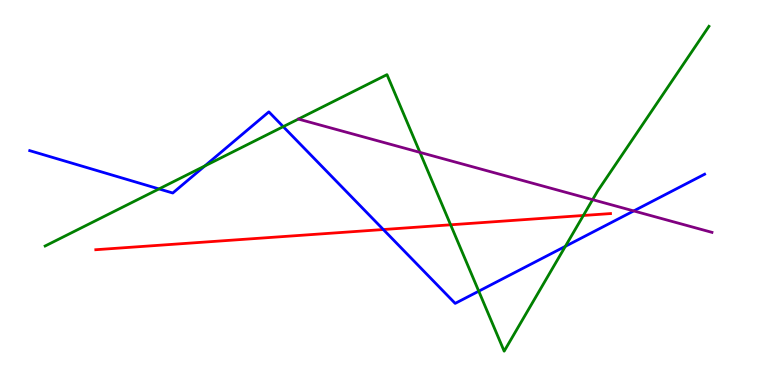[{'lines': ['blue', 'red'], 'intersections': [{'x': 4.95, 'y': 4.04}]}, {'lines': ['green', 'red'], 'intersections': [{'x': 5.81, 'y': 4.16}, {'x': 7.53, 'y': 4.4}]}, {'lines': ['purple', 'red'], 'intersections': []}, {'lines': ['blue', 'green'], 'intersections': [{'x': 2.05, 'y': 5.09}, {'x': 2.64, 'y': 5.69}, {'x': 3.65, 'y': 6.71}, {'x': 6.18, 'y': 2.44}, {'x': 7.3, 'y': 3.6}]}, {'lines': ['blue', 'purple'], 'intersections': [{'x': 8.18, 'y': 4.52}]}, {'lines': ['green', 'purple'], 'intersections': [{'x': 5.42, 'y': 6.04}, {'x': 7.65, 'y': 4.81}]}]